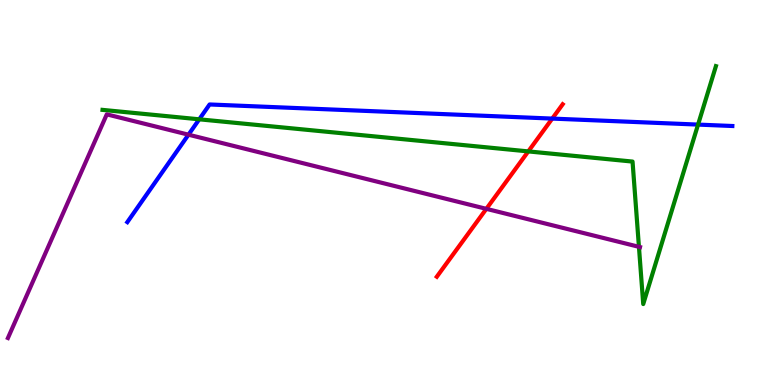[{'lines': ['blue', 'red'], 'intersections': [{'x': 7.13, 'y': 6.92}]}, {'lines': ['green', 'red'], 'intersections': [{'x': 6.82, 'y': 6.07}]}, {'lines': ['purple', 'red'], 'intersections': [{'x': 6.28, 'y': 4.58}]}, {'lines': ['blue', 'green'], 'intersections': [{'x': 2.57, 'y': 6.9}, {'x': 9.01, 'y': 6.76}]}, {'lines': ['blue', 'purple'], 'intersections': [{'x': 2.43, 'y': 6.5}]}, {'lines': ['green', 'purple'], 'intersections': [{'x': 8.24, 'y': 3.59}]}]